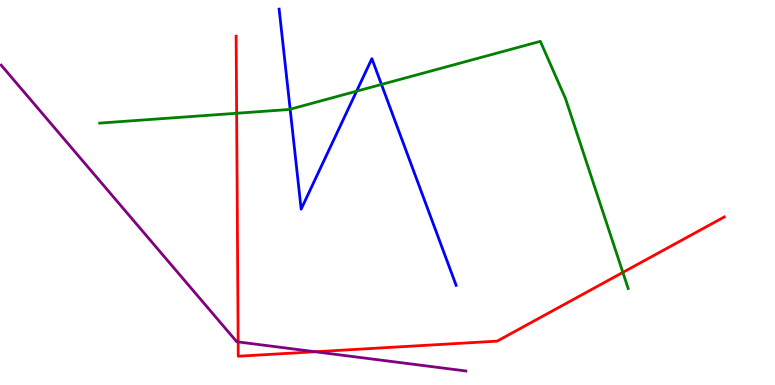[{'lines': ['blue', 'red'], 'intersections': []}, {'lines': ['green', 'red'], 'intersections': [{'x': 3.05, 'y': 7.06}, {'x': 8.04, 'y': 2.92}]}, {'lines': ['purple', 'red'], 'intersections': [{'x': 3.07, 'y': 1.12}, {'x': 4.07, 'y': 0.864}]}, {'lines': ['blue', 'green'], 'intersections': [{'x': 3.74, 'y': 7.16}, {'x': 4.6, 'y': 7.63}, {'x': 4.92, 'y': 7.81}]}, {'lines': ['blue', 'purple'], 'intersections': []}, {'lines': ['green', 'purple'], 'intersections': []}]